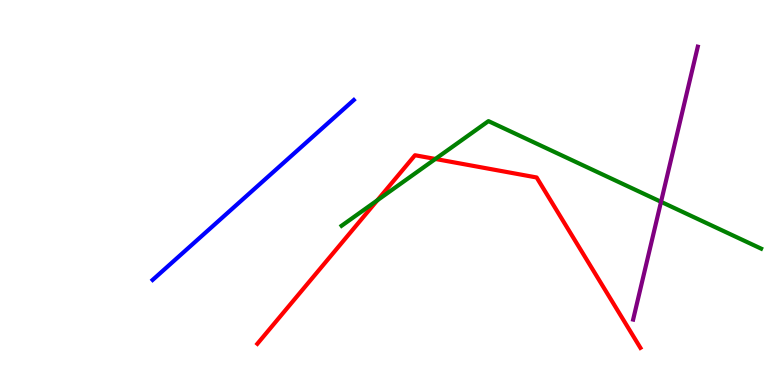[{'lines': ['blue', 'red'], 'intersections': []}, {'lines': ['green', 'red'], 'intersections': [{'x': 4.87, 'y': 4.8}, {'x': 5.62, 'y': 5.87}]}, {'lines': ['purple', 'red'], 'intersections': []}, {'lines': ['blue', 'green'], 'intersections': []}, {'lines': ['blue', 'purple'], 'intersections': []}, {'lines': ['green', 'purple'], 'intersections': [{'x': 8.53, 'y': 4.76}]}]